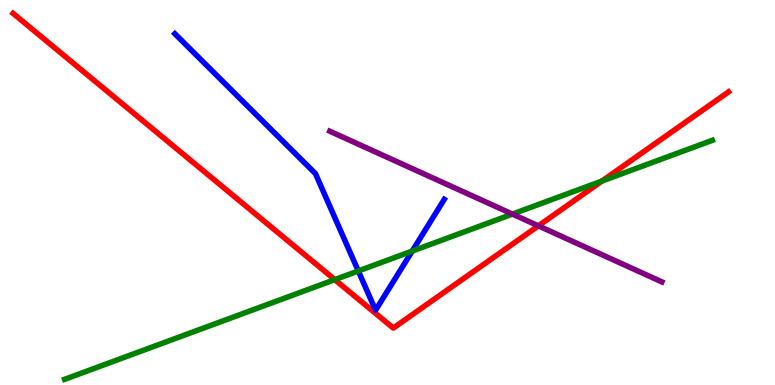[{'lines': ['blue', 'red'], 'intersections': []}, {'lines': ['green', 'red'], 'intersections': [{'x': 4.32, 'y': 2.74}, {'x': 7.77, 'y': 5.3}]}, {'lines': ['purple', 'red'], 'intersections': [{'x': 6.95, 'y': 4.13}]}, {'lines': ['blue', 'green'], 'intersections': [{'x': 4.62, 'y': 2.96}, {'x': 5.32, 'y': 3.48}]}, {'lines': ['blue', 'purple'], 'intersections': []}, {'lines': ['green', 'purple'], 'intersections': [{'x': 6.61, 'y': 4.44}]}]